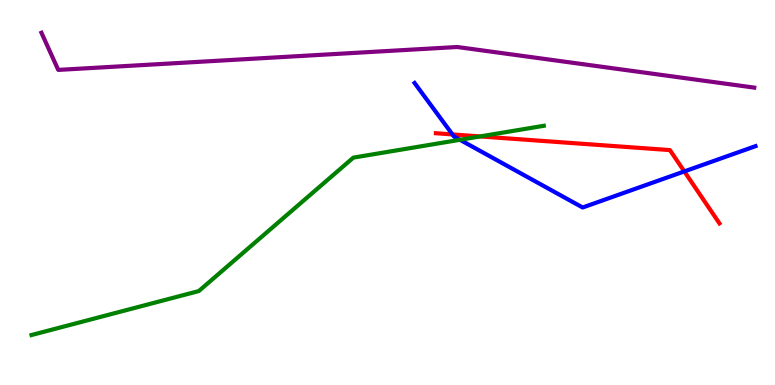[{'lines': ['blue', 'red'], 'intersections': [{'x': 5.84, 'y': 6.51}, {'x': 8.83, 'y': 5.55}]}, {'lines': ['green', 'red'], 'intersections': [{'x': 6.2, 'y': 6.46}]}, {'lines': ['purple', 'red'], 'intersections': []}, {'lines': ['blue', 'green'], 'intersections': [{'x': 5.93, 'y': 6.37}]}, {'lines': ['blue', 'purple'], 'intersections': []}, {'lines': ['green', 'purple'], 'intersections': []}]